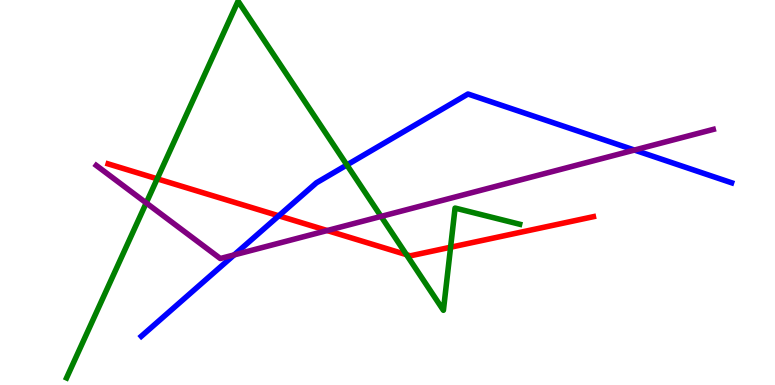[{'lines': ['blue', 'red'], 'intersections': [{'x': 3.6, 'y': 4.39}]}, {'lines': ['green', 'red'], 'intersections': [{'x': 2.03, 'y': 5.36}, {'x': 5.24, 'y': 3.39}, {'x': 5.81, 'y': 3.58}]}, {'lines': ['purple', 'red'], 'intersections': [{'x': 4.22, 'y': 4.01}]}, {'lines': ['blue', 'green'], 'intersections': [{'x': 4.48, 'y': 5.72}]}, {'lines': ['blue', 'purple'], 'intersections': [{'x': 3.02, 'y': 3.38}, {'x': 8.19, 'y': 6.1}]}, {'lines': ['green', 'purple'], 'intersections': [{'x': 1.89, 'y': 4.73}, {'x': 4.92, 'y': 4.38}]}]